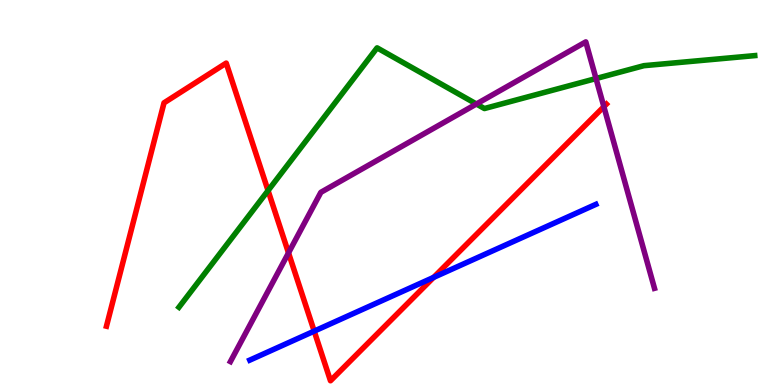[{'lines': ['blue', 'red'], 'intersections': [{'x': 4.05, 'y': 1.4}, {'x': 5.59, 'y': 2.79}]}, {'lines': ['green', 'red'], 'intersections': [{'x': 3.46, 'y': 5.05}]}, {'lines': ['purple', 'red'], 'intersections': [{'x': 3.72, 'y': 3.43}, {'x': 7.79, 'y': 7.23}]}, {'lines': ['blue', 'green'], 'intersections': []}, {'lines': ['blue', 'purple'], 'intersections': []}, {'lines': ['green', 'purple'], 'intersections': [{'x': 6.15, 'y': 7.3}, {'x': 7.69, 'y': 7.96}]}]